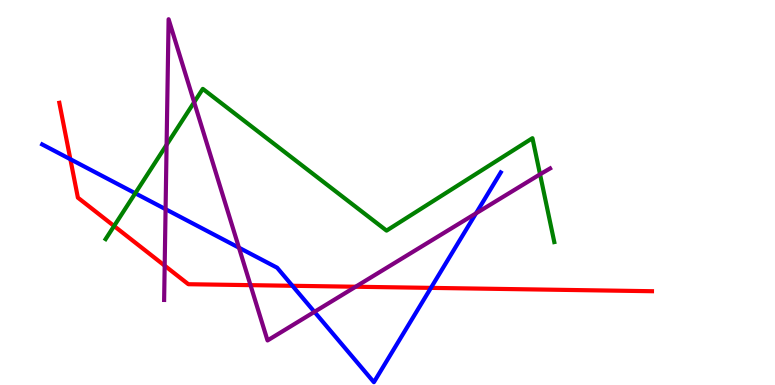[{'lines': ['blue', 'red'], 'intersections': [{'x': 0.908, 'y': 5.86}, {'x': 3.77, 'y': 2.58}, {'x': 5.56, 'y': 2.52}]}, {'lines': ['green', 'red'], 'intersections': [{'x': 1.47, 'y': 4.13}]}, {'lines': ['purple', 'red'], 'intersections': [{'x': 2.12, 'y': 3.1}, {'x': 3.23, 'y': 2.59}, {'x': 4.59, 'y': 2.55}]}, {'lines': ['blue', 'green'], 'intersections': [{'x': 1.75, 'y': 4.98}]}, {'lines': ['blue', 'purple'], 'intersections': [{'x': 2.14, 'y': 4.57}, {'x': 3.08, 'y': 3.57}, {'x': 4.06, 'y': 1.9}, {'x': 6.14, 'y': 4.46}]}, {'lines': ['green', 'purple'], 'intersections': [{'x': 2.15, 'y': 6.24}, {'x': 2.51, 'y': 7.34}, {'x': 6.97, 'y': 5.47}]}]